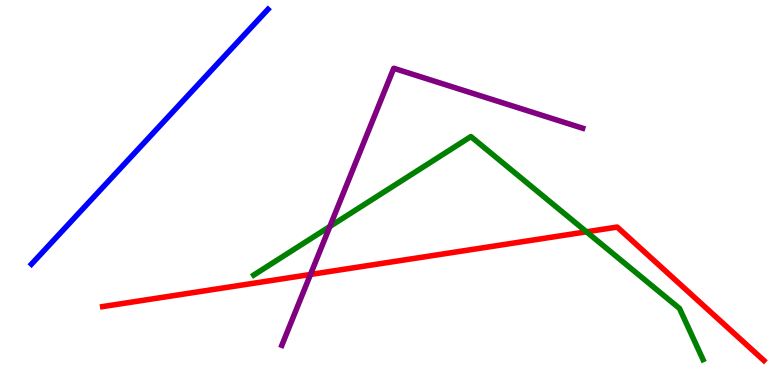[{'lines': ['blue', 'red'], 'intersections': []}, {'lines': ['green', 'red'], 'intersections': [{'x': 7.57, 'y': 3.98}]}, {'lines': ['purple', 'red'], 'intersections': [{'x': 4.01, 'y': 2.87}]}, {'lines': ['blue', 'green'], 'intersections': []}, {'lines': ['blue', 'purple'], 'intersections': []}, {'lines': ['green', 'purple'], 'intersections': [{'x': 4.26, 'y': 4.12}]}]